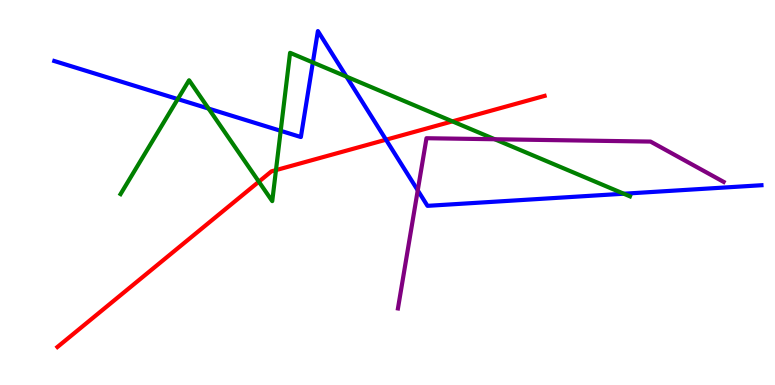[{'lines': ['blue', 'red'], 'intersections': [{'x': 4.98, 'y': 6.37}]}, {'lines': ['green', 'red'], 'intersections': [{'x': 3.34, 'y': 5.28}, {'x': 3.56, 'y': 5.58}, {'x': 5.84, 'y': 6.85}]}, {'lines': ['purple', 'red'], 'intersections': []}, {'lines': ['blue', 'green'], 'intersections': [{'x': 2.29, 'y': 7.43}, {'x': 2.69, 'y': 7.18}, {'x': 3.62, 'y': 6.6}, {'x': 4.04, 'y': 8.38}, {'x': 4.47, 'y': 8.01}, {'x': 8.05, 'y': 4.97}]}, {'lines': ['blue', 'purple'], 'intersections': [{'x': 5.39, 'y': 5.06}]}, {'lines': ['green', 'purple'], 'intersections': [{'x': 6.38, 'y': 6.38}]}]